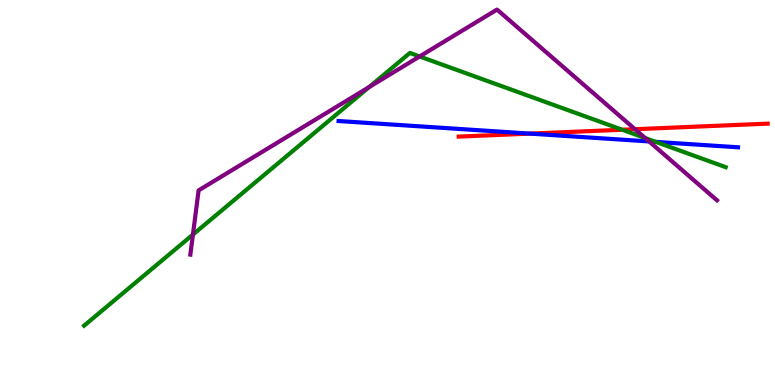[{'lines': ['blue', 'red'], 'intersections': [{'x': 6.84, 'y': 6.53}]}, {'lines': ['green', 'red'], 'intersections': [{'x': 8.03, 'y': 6.63}]}, {'lines': ['purple', 'red'], 'intersections': [{'x': 8.19, 'y': 6.64}]}, {'lines': ['blue', 'green'], 'intersections': [{'x': 8.46, 'y': 6.31}]}, {'lines': ['blue', 'purple'], 'intersections': [{'x': 8.38, 'y': 6.33}]}, {'lines': ['green', 'purple'], 'intersections': [{'x': 2.49, 'y': 3.91}, {'x': 4.76, 'y': 7.74}, {'x': 5.41, 'y': 8.53}, {'x': 8.32, 'y': 6.41}]}]